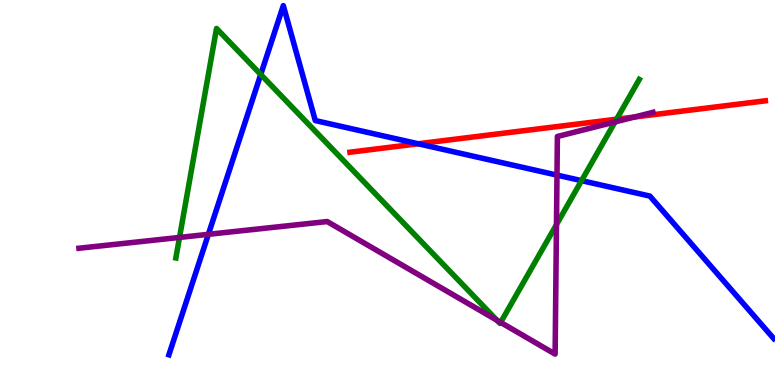[{'lines': ['blue', 'red'], 'intersections': [{'x': 5.4, 'y': 6.27}]}, {'lines': ['green', 'red'], 'intersections': [{'x': 7.96, 'y': 6.9}]}, {'lines': ['purple', 'red'], 'intersections': [{'x': 8.19, 'y': 6.96}]}, {'lines': ['blue', 'green'], 'intersections': [{'x': 3.36, 'y': 8.07}, {'x': 7.5, 'y': 5.31}]}, {'lines': ['blue', 'purple'], 'intersections': [{'x': 2.69, 'y': 3.91}, {'x': 7.19, 'y': 5.45}]}, {'lines': ['green', 'purple'], 'intersections': [{'x': 2.32, 'y': 3.83}, {'x': 6.41, 'y': 1.68}, {'x': 6.46, 'y': 1.63}, {'x': 7.18, 'y': 4.17}, {'x': 7.94, 'y': 6.83}]}]